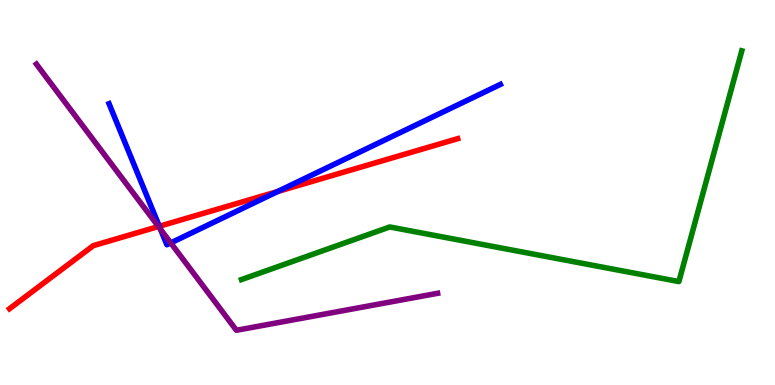[{'lines': ['blue', 'red'], 'intersections': [{'x': 2.06, 'y': 4.12}, {'x': 3.58, 'y': 5.02}]}, {'lines': ['green', 'red'], 'intersections': []}, {'lines': ['purple', 'red'], 'intersections': [{'x': 2.04, 'y': 4.12}]}, {'lines': ['blue', 'green'], 'intersections': []}, {'lines': ['blue', 'purple'], 'intersections': [{'x': 2.07, 'y': 4.04}, {'x': 2.2, 'y': 3.69}]}, {'lines': ['green', 'purple'], 'intersections': []}]